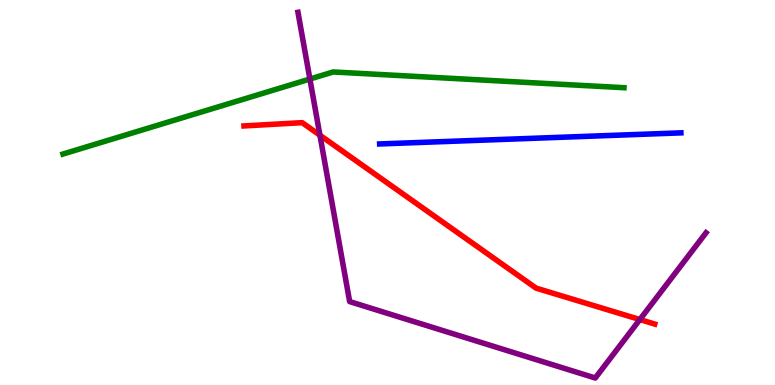[{'lines': ['blue', 'red'], 'intersections': []}, {'lines': ['green', 'red'], 'intersections': []}, {'lines': ['purple', 'red'], 'intersections': [{'x': 4.13, 'y': 6.49}, {'x': 8.26, 'y': 1.7}]}, {'lines': ['blue', 'green'], 'intersections': []}, {'lines': ['blue', 'purple'], 'intersections': []}, {'lines': ['green', 'purple'], 'intersections': [{'x': 4.0, 'y': 7.95}]}]